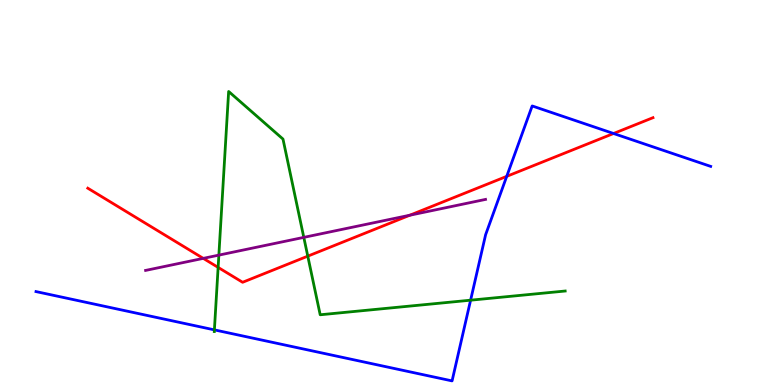[{'lines': ['blue', 'red'], 'intersections': [{'x': 6.54, 'y': 5.42}, {'x': 7.92, 'y': 6.53}]}, {'lines': ['green', 'red'], 'intersections': [{'x': 2.81, 'y': 3.05}, {'x': 3.97, 'y': 3.35}]}, {'lines': ['purple', 'red'], 'intersections': [{'x': 2.62, 'y': 3.29}, {'x': 5.29, 'y': 4.41}]}, {'lines': ['blue', 'green'], 'intersections': [{'x': 2.77, 'y': 1.43}, {'x': 6.07, 'y': 2.2}]}, {'lines': ['blue', 'purple'], 'intersections': []}, {'lines': ['green', 'purple'], 'intersections': [{'x': 2.82, 'y': 3.37}, {'x': 3.92, 'y': 3.83}]}]